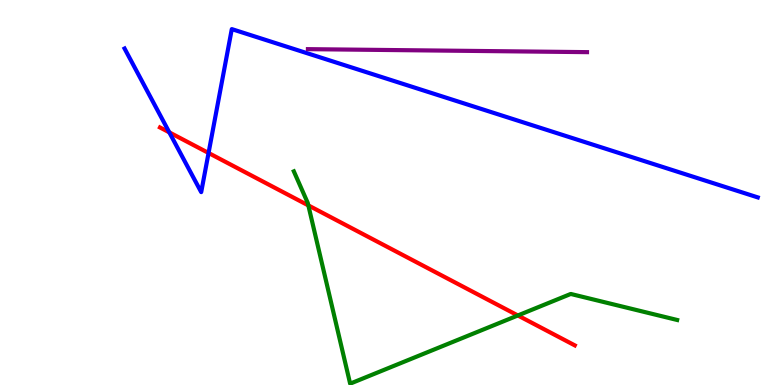[{'lines': ['blue', 'red'], 'intersections': [{'x': 2.18, 'y': 6.56}, {'x': 2.69, 'y': 6.03}]}, {'lines': ['green', 'red'], 'intersections': [{'x': 3.98, 'y': 4.66}, {'x': 6.68, 'y': 1.81}]}, {'lines': ['purple', 'red'], 'intersections': []}, {'lines': ['blue', 'green'], 'intersections': []}, {'lines': ['blue', 'purple'], 'intersections': []}, {'lines': ['green', 'purple'], 'intersections': []}]